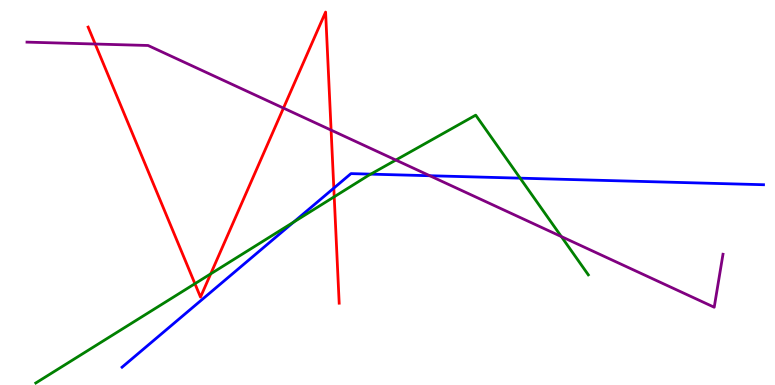[{'lines': ['blue', 'red'], 'intersections': [{'x': 4.31, 'y': 5.11}]}, {'lines': ['green', 'red'], 'intersections': [{'x': 2.52, 'y': 2.63}, {'x': 2.72, 'y': 2.89}, {'x': 4.31, 'y': 4.89}]}, {'lines': ['purple', 'red'], 'intersections': [{'x': 1.23, 'y': 8.86}, {'x': 3.66, 'y': 7.19}, {'x': 4.27, 'y': 6.62}]}, {'lines': ['blue', 'green'], 'intersections': [{'x': 3.79, 'y': 4.23}, {'x': 4.78, 'y': 5.48}, {'x': 6.71, 'y': 5.37}]}, {'lines': ['blue', 'purple'], 'intersections': [{'x': 5.55, 'y': 5.44}]}, {'lines': ['green', 'purple'], 'intersections': [{'x': 5.11, 'y': 5.84}, {'x': 7.24, 'y': 3.86}]}]